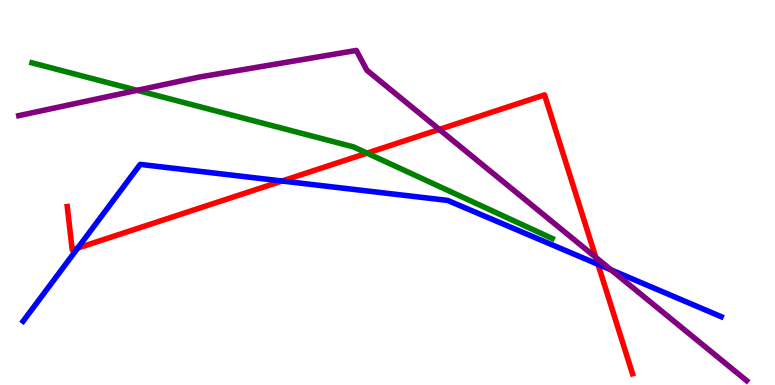[{'lines': ['blue', 'red'], 'intersections': [{'x': 1.0, 'y': 3.56}, {'x': 3.64, 'y': 5.3}, {'x': 7.72, 'y': 3.13}]}, {'lines': ['green', 'red'], 'intersections': [{'x': 4.74, 'y': 6.02}]}, {'lines': ['purple', 'red'], 'intersections': [{'x': 5.67, 'y': 6.64}, {'x': 7.69, 'y': 3.31}]}, {'lines': ['blue', 'green'], 'intersections': []}, {'lines': ['blue', 'purple'], 'intersections': [{'x': 7.89, 'y': 2.99}]}, {'lines': ['green', 'purple'], 'intersections': [{'x': 1.77, 'y': 7.65}]}]